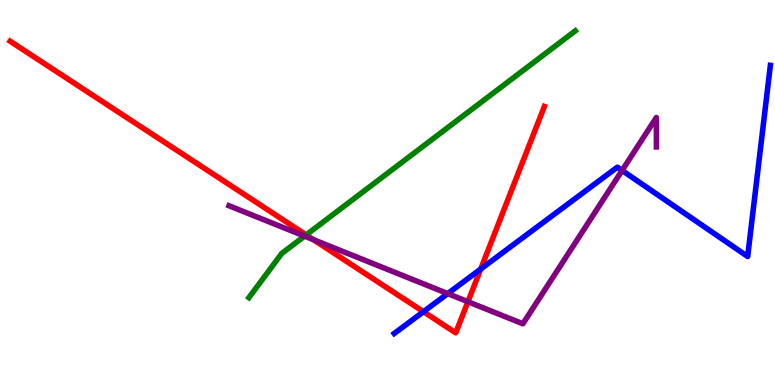[{'lines': ['blue', 'red'], 'intersections': [{'x': 5.46, 'y': 1.9}, {'x': 6.2, 'y': 3.01}]}, {'lines': ['green', 'red'], 'intersections': [{'x': 3.95, 'y': 3.9}]}, {'lines': ['purple', 'red'], 'intersections': [{'x': 4.04, 'y': 3.78}, {'x': 6.04, 'y': 2.16}]}, {'lines': ['blue', 'green'], 'intersections': []}, {'lines': ['blue', 'purple'], 'intersections': [{'x': 5.78, 'y': 2.37}, {'x': 8.03, 'y': 5.57}]}, {'lines': ['green', 'purple'], 'intersections': [{'x': 3.93, 'y': 3.87}]}]